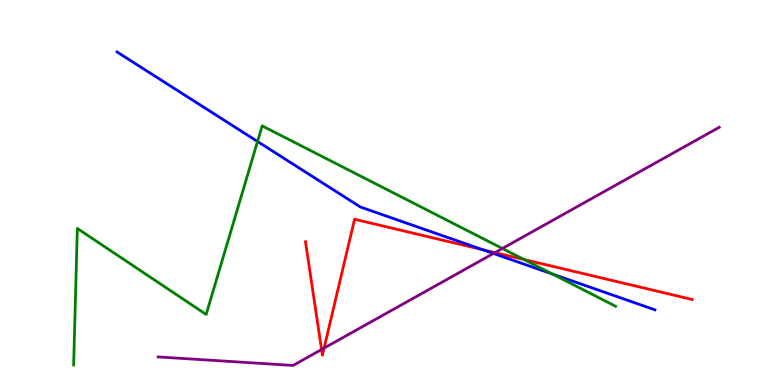[{'lines': ['blue', 'red'], 'intersections': [{'x': 6.23, 'y': 3.51}]}, {'lines': ['green', 'red'], 'intersections': [{'x': 6.76, 'y': 3.26}]}, {'lines': ['purple', 'red'], 'intersections': [{'x': 4.15, 'y': 0.922}, {'x': 4.18, 'y': 0.958}, {'x': 6.39, 'y': 3.44}]}, {'lines': ['blue', 'green'], 'intersections': [{'x': 3.32, 'y': 6.32}, {'x': 7.13, 'y': 2.88}]}, {'lines': ['blue', 'purple'], 'intersections': [{'x': 6.37, 'y': 3.42}]}, {'lines': ['green', 'purple'], 'intersections': [{'x': 6.48, 'y': 3.55}]}]